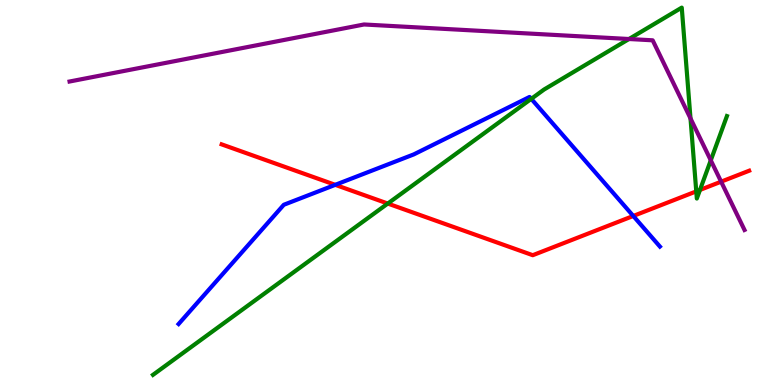[{'lines': ['blue', 'red'], 'intersections': [{'x': 4.33, 'y': 5.2}, {'x': 8.17, 'y': 4.39}]}, {'lines': ['green', 'red'], 'intersections': [{'x': 5.0, 'y': 4.71}, {'x': 8.98, 'y': 5.03}, {'x': 9.03, 'y': 5.07}]}, {'lines': ['purple', 'red'], 'intersections': [{'x': 9.3, 'y': 5.28}]}, {'lines': ['blue', 'green'], 'intersections': [{'x': 6.86, 'y': 7.43}]}, {'lines': ['blue', 'purple'], 'intersections': []}, {'lines': ['green', 'purple'], 'intersections': [{'x': 8.12, 'y': 8.99}, {'x': 8.91, 'y': 6.92}, {'x': 9.17, 'y': 5.84}]}]